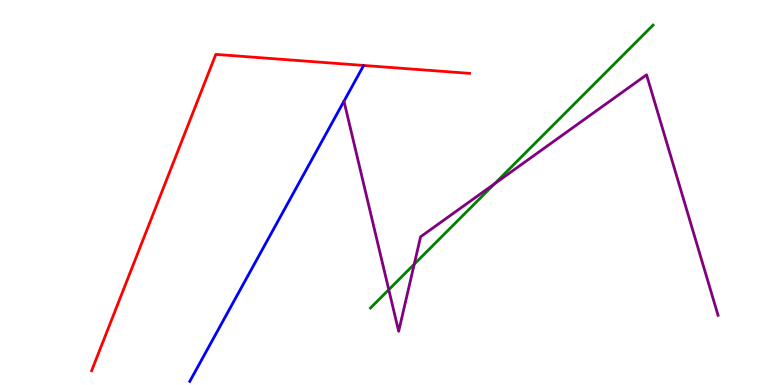[{'lines': ['blue', 'red'], 'intersections': []}, {'lines': ['green', 'red'], 'intersections': []}, {'lines': ['purple', 'red'], 'intersections': []}, {'lines': ['blue', 'green'], 'intersections': []}, {'lines': ['blue', 'purple'], 'intersections': []}, {'lines': ['green', 'purple'], 'intersections': [{'x': 5.02, 'y': 2.48}, {'x': 5.34, 'y': 3.14}, {'x': 6.38, 'y': 5.23}]}]